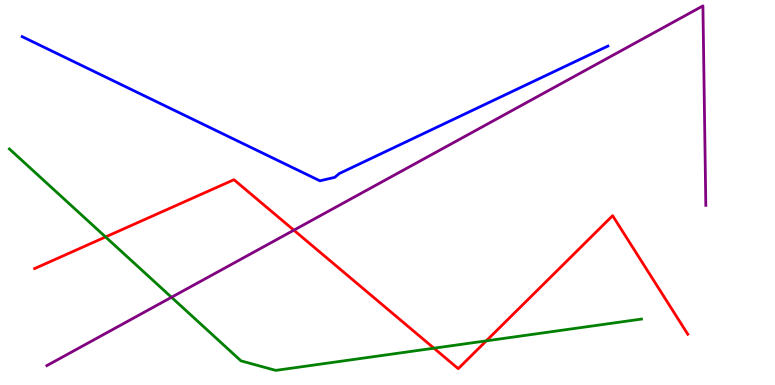[{'lines': ['blue', 'red'], 'intersections': []}, {'lines': ['green', 'red'], 'intersections': [{'x': 1.36, 'y': 3.85}, {'x': 5.6, 'y': 0.956}, {'x': 6.27, 'y': 1.15}]}, {'lines': ['purple', 'red'], 'intersections': [{'x': 3.79, 'y': 4.02}]}, {'lines': ['blue', 'green'], 'intersections': []}, {'lines': ['blue', 'purple'], 'intersections': []}, {'lines': ['green', 'purple'], 'intersections': [{'x': 2.21, 'y': 2.28}]}]